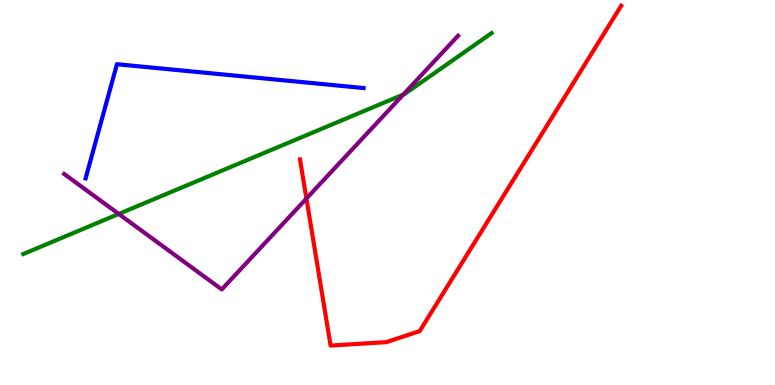[{'lines': ['blue', 'red'], 'intersections': []}, {'lines': ['green', 'red'], 'intersections': []}, {'lines': ['purple', 'red'], 'intersections': [{'x': 3.95, 'y': 4.84}]}, {'lines': ['blue', 'green'], 'intersections': []}, {'lines': ['blue', 'purple'], 'intersections': []}, {'lines': ['green', 'purple'], 'intersections': [{'x': 1.53, 'y': 4.44}, {'x': 5.2, 'y': 7.54}]}]